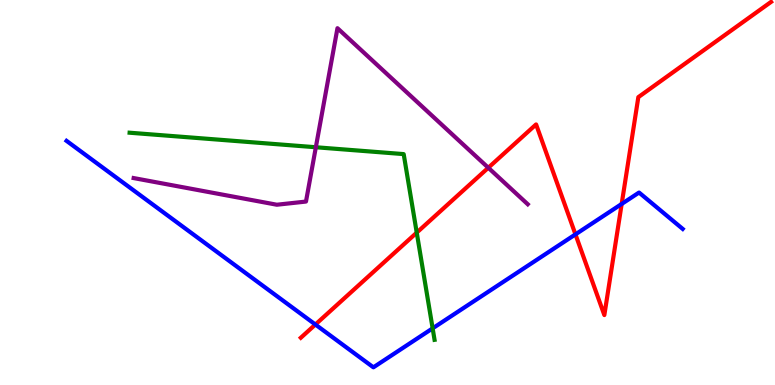[{'lines': ['blue', 'red'], 'intersections': [{'x': 4.07, 'y': 1.57}, {'x': 7.43, 'y': 3.91}, {'x': 8.02, 'y': 4.7}]}, {'lines': ['green', 'red'], 'intersections': [{'x': 5.38, 'y': 3.96}]}, {'lines': ['purple', 'red'], 'intersections': [{'x': 6.3, 'y': 5.64}]}, {'lines': ['blue', 'green'], 'intersections': [{'x': 5.58, 'y': 1.47}]}, {'lines': ['blue', 'purple'], 'intersections': []}, {'lines': ['green', 'purple'], 'intersections': [{'x': 4.08, 'y': 6.18}]}]